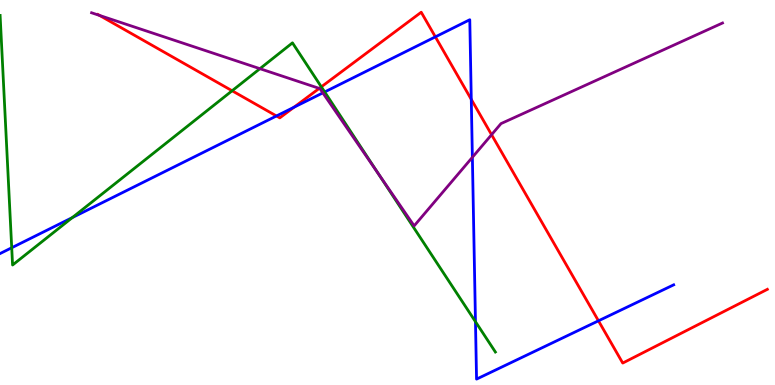[{'lines': ['blue', 'red'], 'intersections': [{'x': 3.57, 'y': 6.99}, {'x': 3.79, 'y': 7.21}, {'x': 5.62, 'y': 9.04}, {'x': 6.08, 'y': 7.42}, {'x': 7.72, 'y': 1.67}]}, {'lines': ['green', 'red'], 'intersections': [{'x': 2.99, 'y': 7.64}, {'x': 4.15, 'y': 7.74}]}, {'lines': ['purple', 'red'], 'intersections': [{'x': 1.28, 'y': 9.6}, {'x': 4.12, 'y': 7.7}, {'x': 6.34, 'y': 6.5}]}, {'lines': ['blue', 'green'], 'intersections': [{'x': 0.151, 'y': 3.56}, {'x': 0.934, 'y': 4.35}, {'x': 4.19, 'y': 7.61}, {'x': 6.14, 'y': 1.64}]}, {'lines': ['blue', 'purple'], 'intersections': [{'x': 4.17, 'y': 7.59}, {'x': 6.1, 'y': 5.91}]}, {'lines': ['green', 'purple'], 'intersections': [{'x': 3.35, 'y': 8.22}, {'x': 4.88, 'y': 5.48}]}]